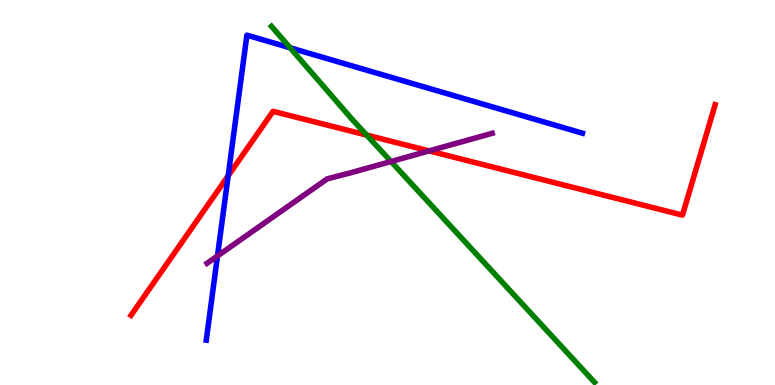[{'lines': ['blue', 'red'], 'intersections': [{'x': 2.94, 'y': 5.43}]}, {'lines': ['green', 'red'], 'intersections': [{'x': 4.73, 'y': 6.49}]}, {'lines': ['purple', 'red'], 'intersections': [{'x': 5.54, 'y': 6.08}]}, {'lines': ['blue', 'green'], 'intersections': [{'x': 3.74, 'y': 8.76}]}, {'lines': ['blue', 'purple'], 'intersections': [{'x': 2.81, 'y': 3.35}]}, {'lines': ['green', 'purple'], 'intersections': [{'x': 5.05, 'y': 5.8}]}]